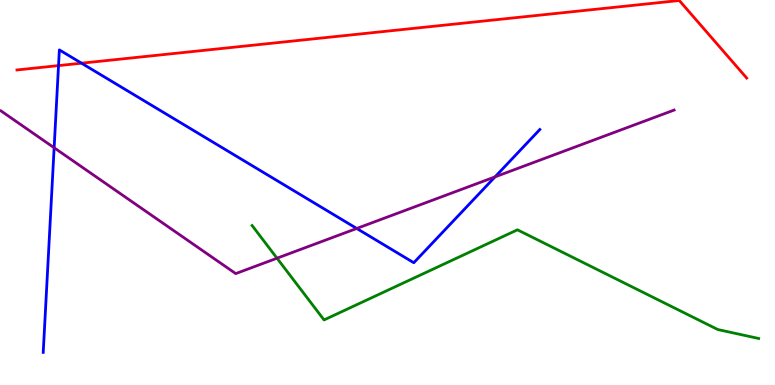[{'lines': ['blue', 'red'], 'intersections': [{'x': 0.755, 'y': 8.3}, {'x': 1.05, 'y': 8.36}]}, {'lines': ['green', 'red'], 'intersections': []}, {'lines': ['purple', 'red'], 'intersections': []}, {'lines': ['blue', 'green'], 'intersections': []}, {'lines': ['blue', 'purple'], 'intersections': [{'x': 0.699, 'y': 6.16}, {'x': 4.6, 'y': 4.07}, {'x': 6.39, 'y': 5.41}]}, {'lines': ['green', 'purple'], 'intersections': [{'x': 3.57, 'y': 3.29}]}]